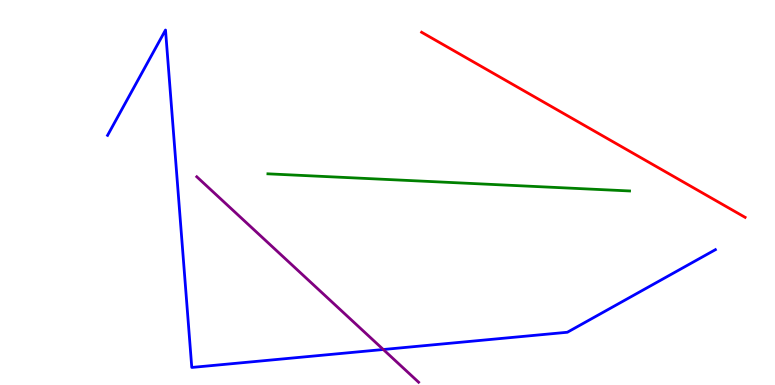[{'lines': ['blue', 'red'], 'intersections': []}, {'lines': ['green', 'red'], 'intersections': []}, {'lines': ['purple', 'red'], 'intersections': []}, {'lines': ['blue', 'green'], 'intersections': []}, {'lines': ['blue', 'purple'], 'intersections': [{'x': 4.95, 'y': 0.922}]}, {'lines': ['green', 'purple'], 'intersections': []}]